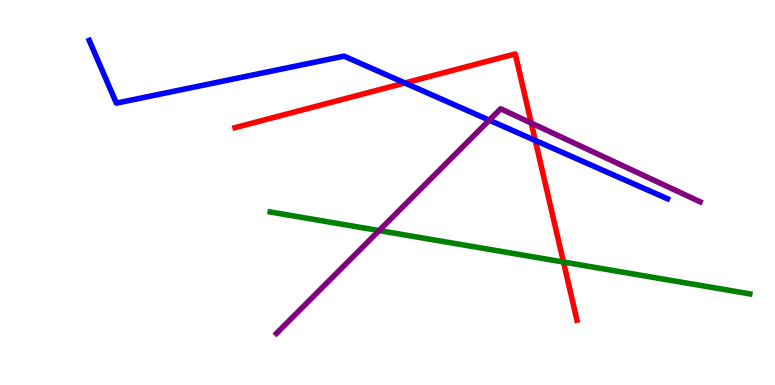[{'lines': ['blue', 'red'], 'intersections': [{'x': 5.22, 'y': 7.84}, {'x': 6.91, 'y': 6.35}]}, {'lines': ['green', 'red'], 'intersections': [{'x': 7.27, 'y': 3.19}]}, {'lines': ['purple', 'red'], 'intersections': [{'x': 6.85, 'y': 6.8}]}, {'lines': ['blue', 'green'], 'intersections': []}, {'lines': ['blue', 'purple'], 'intersections': [{'x': 6.31, 'y': 6.88}]}, {'lines': ['green', 'purple'], 'intersections': [{'x': 4.89, 'y': 4.01}]}]